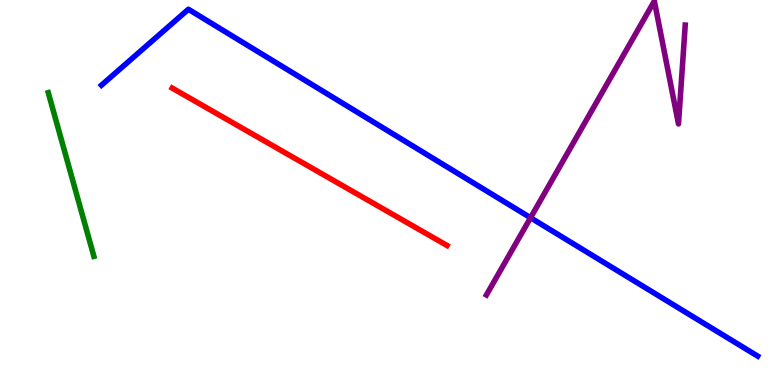[{'lines': ['blue', 'red'], 'intersections': []}, {'lines': ['green', 'red'], 'intersections': []}, {'lines': ['purple', 'red'], 'intersections': []}, {'lines': ['blue', 'green'], 'intersections': []}, {'lines': ['blue', 'purple'], 'intersections': [{'x': 6.85, 'y': 4.34}]}, {'lines': ['green', 'purple'], 'intersections': []}]